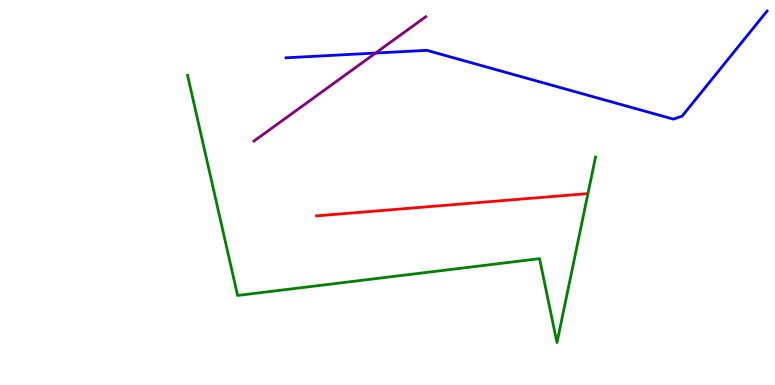[{'lines': ['blue', 'red'], 'intersections': []}, {'lines': ['green', 'red'], 'intersections': []}, {'lines': ['purple', 'red'], 'intersections': []}, {'lines': ['blue', 'green'], 'intersections': []}, {'lines': ['blue', 'purple'], 'intersections': [{'x': 4.85, 'y': 8.62}]}, {'lines': ['green', 'purple'], 'intersections': []}]